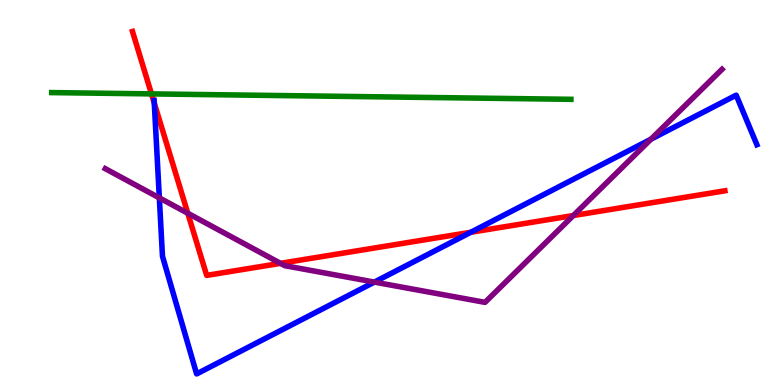[{'lines': ['blue', 'red'], 'intersections': [{'x': 1.99, 'y': 7.32}, {'x': 6.07, 'y': 3.97}]}, {'lines': ['green', 'red'], 'intersections': [{'x': 1.95, 'y': 7.56}]}, {'lines': ['purple', 'red'], 'intersections': [{'x': 2.42, 'y': 4.46}, {'x': 3.62, 'y': 3.16}, {'x': 7.4, 'y': 4.4}]}, {'lines': ['blue', 'green'], 'intersections': []}, {'lines': ['blue', 'purple'], 'intersections': [{'x': 2.06, 'y': 4.86}, {'x': 4.83, 'y': 2.67}, {'x': 8.4, 'y': 6.38}]}, {'lines': ['green', 'purple'], 'intersections': []}]